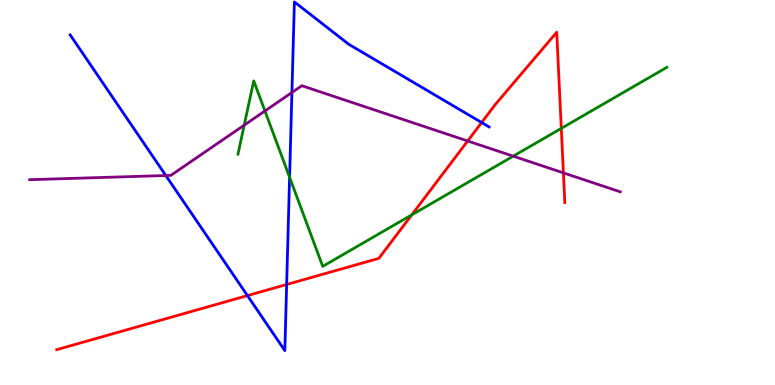[{'lines': ['blue', 'red'], 'intersections': [{'x': 3.19, 'y': 2.32}, {'x': 3.7, 'y': 2.61}, {'x': 6.21, 'y': 6.82}]}, {'lines': ['green', 'red'], 'intersections': [{'x': 5.31, 'y': 4.42}, {'x': 7.24, 'y': 6.67}]}, {'lines': ['purple', 'red'], 'intersections': [{'x': 6.03, 'y': 6.34}, {'x': 7.27, 'y': 5.51}]}, {'lines': ['blue', 'green'], 'intersections': [{'x': 3.74, 'y': 5.4}]}, {'lines': ['blue', 'purple'], 'intersections': [{'x': 2.14, 'y': 5.44}, {'x': 3.77, 'y': 7.6}]}, {'lines': ['green', 'purple'], 'intersections': [{'x': 3.15, 'y': 6.75}, {'x': 3.42, 'y': 7.12}, {'x': 6.62, 'y': 5.94}]}]